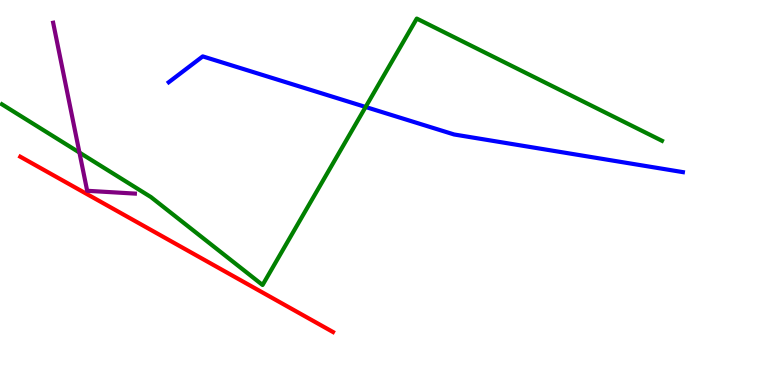[{'lines': ['blue', 'red'], 'intersections': []}, {'lines': ['green', 'red'], 'intersections': []}, {'lines': ['purple', 'red'], 'intersections': []}, {'lines': ['blue', 'green'], 'intersections': [{'x': 4.72, 'y': 7.22}]}, {'lines': ['blue', 'purple'], 'intersections': []}, {'lines': ['green', 'purple'], 'intersections': [{'x': 1.03, 'y': 6.04}]}]